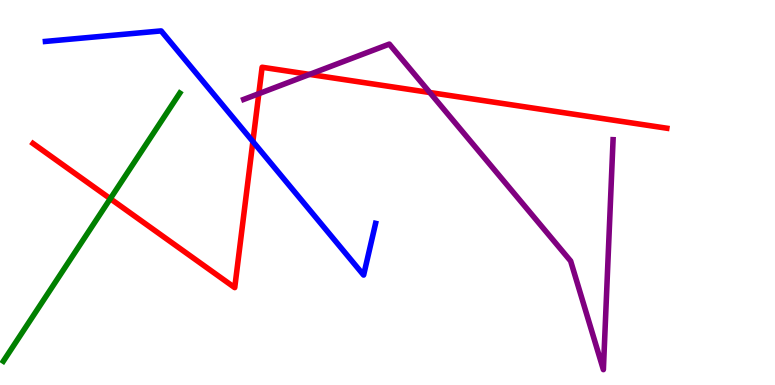[{'lines': ['blue', 'red'], 'intersections': [{'x': 3.26, 'y': 6.32}]}, {'lines': ['green', 'red'], 'intersections': [{'x': 1.42, 'y': 4.84}]}, {'lines': ['purple', 'red'], 'intersections': [{'x': 3.34, 'y': 7.57}, {'x': 3.99, 'y': 8.07}, {'x': 5.55, 'y': 7.6}]}, {'lines': ['blue', 'green'], 'intersections': []}, {'lines': ['blue', 'purple'], 'intersections': []}, {'lines': ['green', 'purple'], 'intersections': []}]